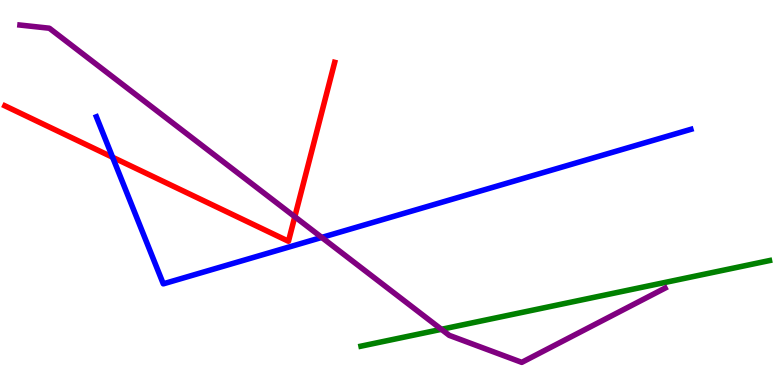[{'lines': ['blue', 'red'], 'intersections': [{'x': 1.45, 'y': 5.92}]}, {'lines': ['green', 'red'], 'intersections': []}, {'lines': ['purple', 'red'], 'intersections': [{'x': 3.8, 'y': 4.37}]}, {'lines': ['blue', 'green'], 'intersections': []}, {'lines': ['blue', 'purple'], 'intersections': [{'x': 4.15, 'y': 3.83}]}, {'lines': ['green', 'purple'], 'intersections': [{'x': 5.7, 'y': 1.45}]}]